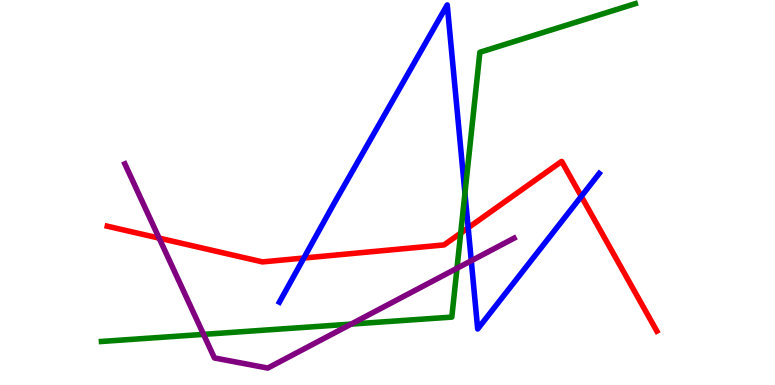[{'lines': ['blue', 'red'], 'intersections': [{'x': 3.92, 'y': 3.3}, {'x': 6.04, 'y': 4.08}, {'x': 7.5, 'y': 4.9}]}, {'lines': ['green', 'red'], 'intersections': [{'x': 5.94, 'y': 3.95}]}, {'lines': ['purple', 'red'], 'intersections': [{'x': 2.05, 'y': 3.81}]}, {'lines': ['blue', 'green'], 'intersections': [{'x': 6.0, 'y': 4.98}]}, {'lines': ['blue', 'purple'], 'intersections': [{'x': 6.08, 'y': 3.23}]}, {'lines': ['green', 'purple'], 'intersections': [{'x': 2.63, 'y': 1.32}, {'x': 4.53, 'y': 1.58}, {'x': 5.9, 'y': 3.03}]}]